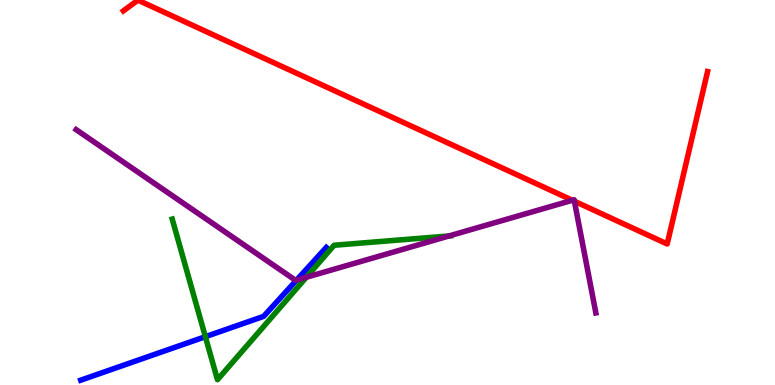[{'lines': ['blue', 'red'], 'intersections': []}, {'lines': ['green', 'red'], 'intersections': []}, {'lines': ['purple', 'red'], 'intersections': [{'x': 7.38, 'y': 4.8}, {'x': 7.41, 'y': 4.77}]}, {'lines': ['blue', 'green'], 'intersections': [{'x': 2.65, 'y': 1.25}]}, {'lines': ['blue', 'purple'], 'intersections': [{'x': 3.83, 'y': 2.73}]}, {'lines': ['green', 'purple'], 'intersections': [{'x': 3.95, 'y': 2.8}, {'x': 5.79, 'y': 3.87}]}]